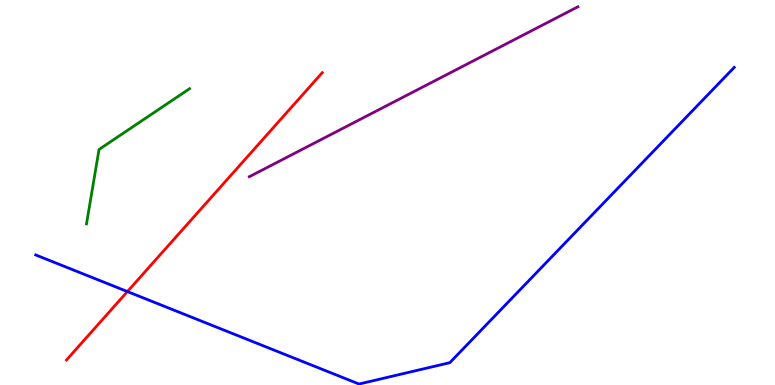[{'lines': ['blue', 'red'], 'intersections': [{'x': 1.64, 'y': 2.43}]}, {'lines': ['green', 'red'], 'intersections': []}, {'lines': ['purple', 'red'], 'intersections': []}, {'lines': ['blue', 'green'], 'intersections': []}, {'lines': ['blue', 'purple'], 'intersections': []}, {'lines': ['green', 'purple'], 'intersections': []}]